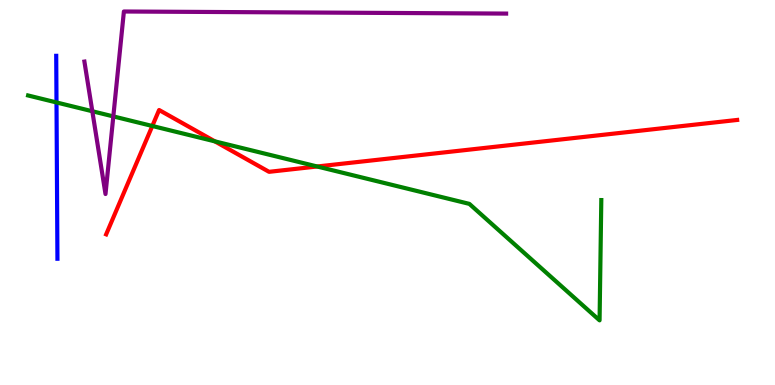[{'lines': ['blue', 'red'], 'intersections': []}, {'lines': ['green', 'red'], 'intersections': [{'x': 1.97, 'y': 6.73}, {'x': 2.77, 'y': 6.33}, {'x': 4.09, 'y': 5.68}]}, {'lines': ['purple', 'red'], 'intersections': []}, {'lines': ['blue', 'green'], 'intersections': [{'x': 0.729, 'y': 7.34}]}, {'lines': ['blue', 'purple'], 'intersections': []}, {'lines': ['green', 'purple'], 'intersections': [{'x': 1.19, 'y': 7.11}, {'x': 1.46, 'y': 6.98}]}]